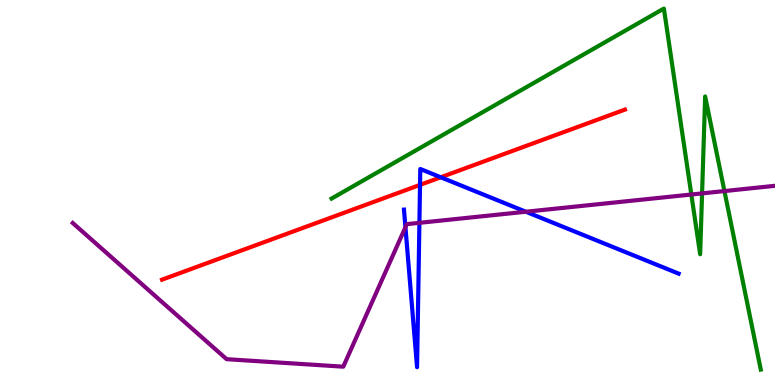[{'lines': ['blue', 'red'], 'intersections': [{'x': 5.42, 'y': 5.2}, {'x': 5.69, 'y': 5.4}]}, {'lines': ['green', 'red'], 'intersections': []}, {'lines': ['purple', 'red'], 'intersections': []}, {'lines': ['blue', 'green'], 'intersections': []}, {'lines': ['blue', 'purple'], 'intersections': [{'x': 5.23, 'y': 4.1}, {'x': 5.41, 'y': 4.21}, {'x': 6.79, 'y': 4.5}]}, {'lines': ['green', 'purple'], 'intersections': [{'x': 8.92, 'y': 4.95}, {'x': 9.06, 'y': 4.98}, {'x': 9.35, 'y': 5.04}]}]